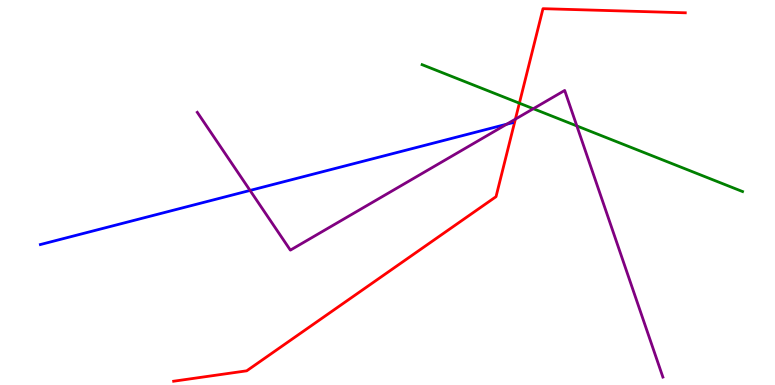[{'lines': ['blue', 'red'], 'intersections': []}, {'lines': ['green', 'red'], 'intersections': [{'x': 6.7, 'y': 7.32}]}, {'lines': ['purple', 'red'], 'intersections': [{'x': 6.65, 'y': 6.91}]}, {'lines': ['blue', 'green'], 'intersections': []}, {'lines': ['blue', 'purple'], 'intersections': [{'x': 3.23, 'y': 5.05}, {'x': 6.54, 'y': 6.77}]}, {'lines': ['green', 'purple'], 'intersections': [{'x': 6.88, 'y': 7.18}, {'x': 7.44, 'y': 6.73}]}]